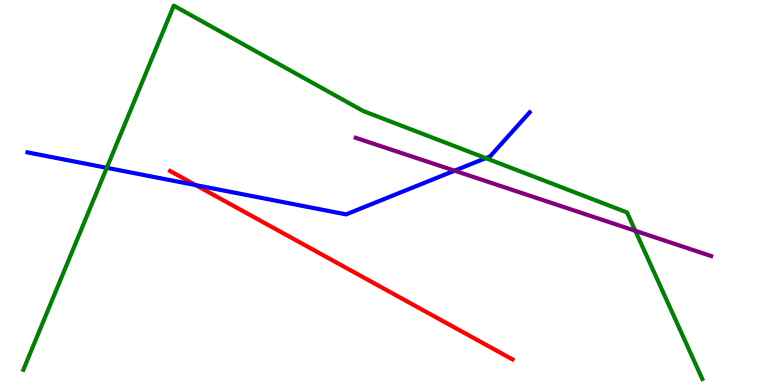[{'lines': ['blue', 'red'], 'intersections': [{'x': 2.53, 'y': 5.19}]}, {'lines': ['green', 'red'], 'intersections': []}, {'lines': ['purple', 'red'], 'intersections': []}, {'lines': ['blue', 'green'], 'intersections': [{'x': 1.38, 'y': 5.64}, {'x': 6.27, 'y': 5.89}]}, {'lines': ['blue', 'purple'], 'intersections': [{'x': 5.87, 'y': 5.57}]}, {'lines': ['green', 'purple'], 'intersections': [{'x': 8.2, 'y': 4.0}]}]